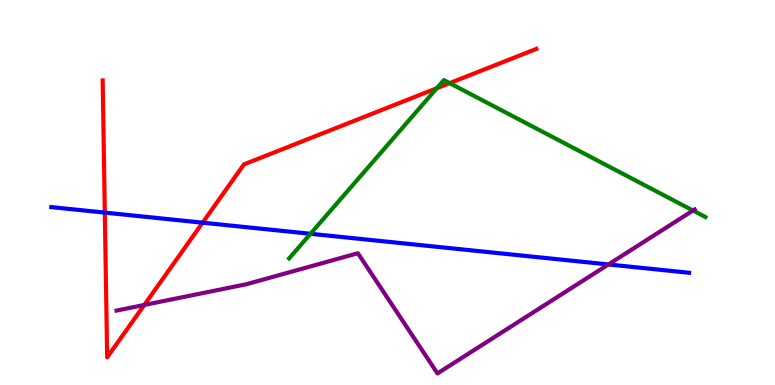[{'lines': ['blue', 'red'], 'intersections': [{'x': 1.35, 'y': 4.48}, {'x': 2.61, 'y': 4.22}]}, {'lines': ['green', 'red'], 'intersections': [{'x': 5.64, 'y': 7.71}, {'x': 5.8, 'y': 7.84}]}, {'lines': ['purple', 'red'], 'intersections': [{'x': 1.86, 'y': 2.08}]}, {'lines': ['blue', 'green'], 'intersections': [{'x': 4.01, 'y': 3.93}]}, {'lines': ['blue', 'purple'], 'intersections': [{'x': 7.85, 'y': 3.13}]}, {'lines': ['green', 'purple'], 'intersections': [{'x': 8.94, 'y': 4.53}]}]